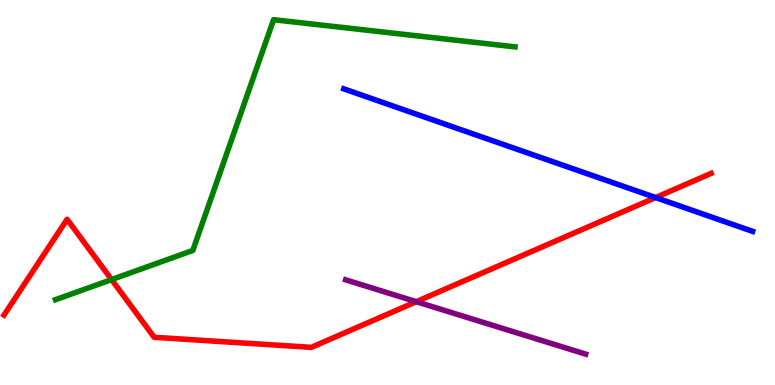[{'lines': ['blue', 'red'], 'intersections': [{'x': 8.46, 'y': 4.87}]}, {'lines': ['green', 'red'], 'intersections': [{'x': 1.44, 'y': 2.74}]}, {'lines': ['purple', 'red'], 'intersections': [{'x': 5.37, 'y': 2.16}]}, {'lines': ['blue', 'green'], 'intersections': []}, {'lines': ['blue', 'purple'], 'intersections': []}, {'lines': ['green', 'purple'], 'intersections': []}]